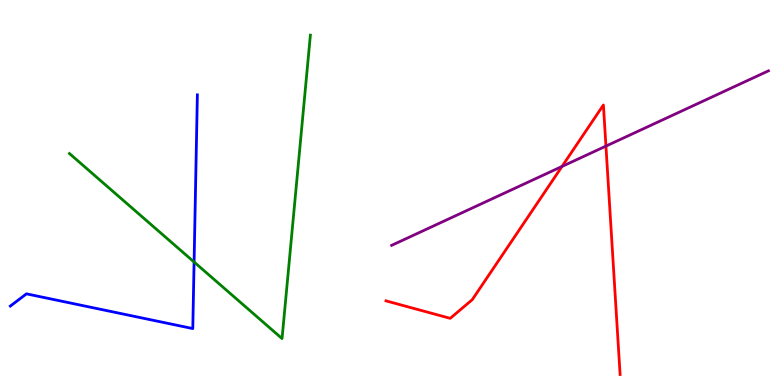[{'lines': ['blue', 'red'], 'intersections': []}, {'lines': ['green', 'red'], 'intersections': []}, {'lines': ['purple', 'red'], 'intersections': [{'x': 7.25, 'y': 5.68}, {'x': 7.82, 'y': 6.21}]}, {'lines': ['blue', 'green'], 'intersections': [{'x': 2.5, 'y': 3.19}]}, {'lines': ['blue', 'purple'], 'intersections': []}, {'lines': ['green', 'purple'], 'intersections': []}]